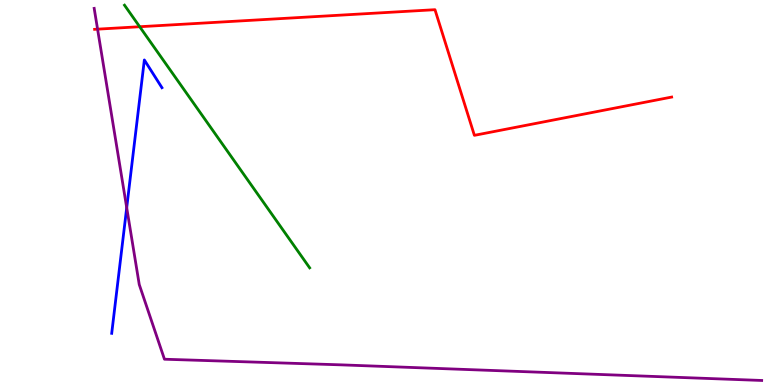[{'lines': ['blue', 'red'], 'intersections': []}, {'lines': ['green', 'red'], 'intersections': [{'x': 1.8, 'y': 9.31}]}, {'lines': ['purple', 'red'], 'intersections': [{'x': 1.26, 'y': 9.24}]}, {'lines': ['blue', 'green'], 'intersections': []}, {'lines': ['blue', 'purple'], 'intersections': [{'x': 1.63, 'y': 4.61}]}, {'lines': ['green', 'purple'], 'intersections': []}]